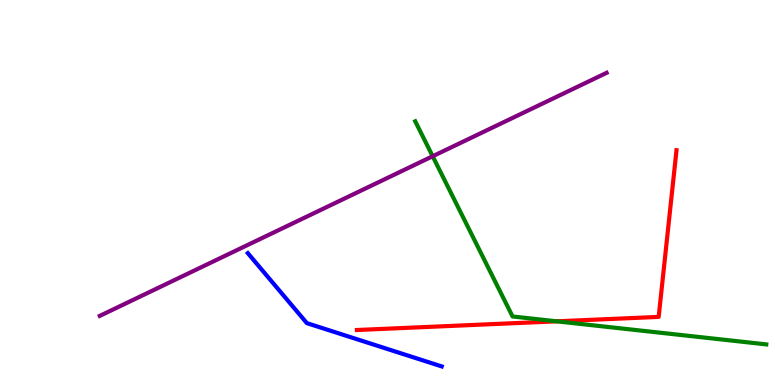[{'lines': ['blue', 'red'], 'intersections': []}, {'lines': ['green', 'red'], 'intersections': [{'x': 7.18, 'y': 1.65}]}, {'lines': ['purple', 'red'], 'intersections': []}, {'lines': ['blue', 'green'], 'intersections': []}, {'lines': ['blue', 'purple'], 'intersections': []}, {'lines': ['green', 'purple'], 'intersections': [{'x': 5.58, 'y': 5.94}]}]